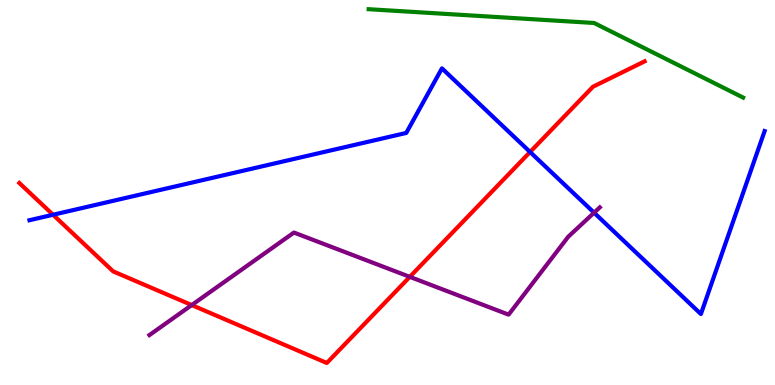[{'lines': ['blue', 'red'], 'intersections': [{'x': 0.684, 'y': 4.42}, {'x': 6.84, 'y': 6.05}]}, {'lines': ['green', 'red'], 'intersections': []}, {'lines': ['purple', 'red'], 'intersections': [{'x': 2.47, 'y': 2.08}, {'x': 5.29, 'y': 2.81}]}, {'lines': ['blue', 'green'], 'intersections': []}, {'lines': ['blue', 'purple'], 'intersections': [{'x': 7.67, 'y': 4.48}]}, {'lines': ['green', 'purple'], 'intersections': []}]